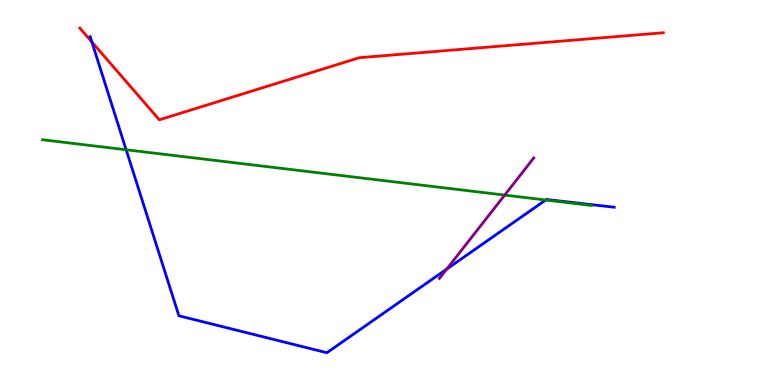[{'lines': ['blue', 'red'], 'intersections': [{'x': 1.19, 'y': 8.91}]}, {'lines': ['green', 'red'], 'intersections': []}, {'lines': ['purple', 'red'], 'intersections': []}, {'lines': ['blue', 'green'], 'intersections': [{'x': 1.63, 'y': 6.11}, {'x': 7.04, 'y': 4.81}]}, {'lines': ['blue', 'purple'], 'intersections': [{'x': 5.76, 'y': 3.01}]}, {'lines': ['green', 'purple'], 'intersections': [{'x': 6.51, 'y': 4.93}]}]